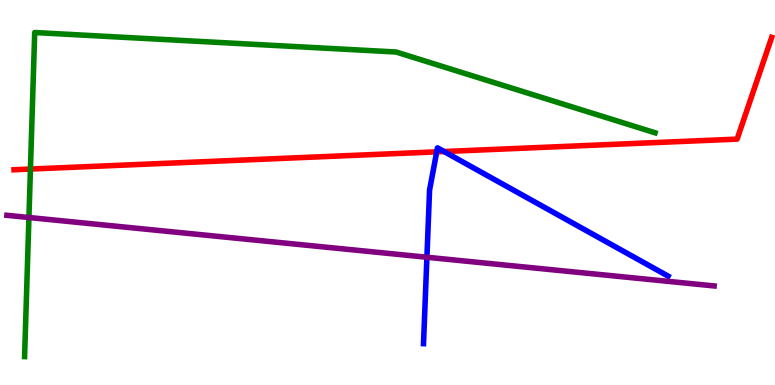[{'lines': ['blue', 'red'], 'intersections': [{'x': 5.64, 'y': 6.06}, {'x': 5.73, 'y': 6.06}]}, {'lines': ['green', 'red'], 'intersections': [{'x': 0.393, 'y': 5.61}]}, {'lines': ['purple', 'red'], 'intersections': []}, {'lines': ['blue', 'green'], 'intersections': []}, {'lines': ['blue', 'purple'], 'intersections': [{'x': 5.51, 'y': 3.32}]}, {'lines': ['green', 'purple'], 'intersections': [{'x': 0.373, 'y': 4.35}]}]